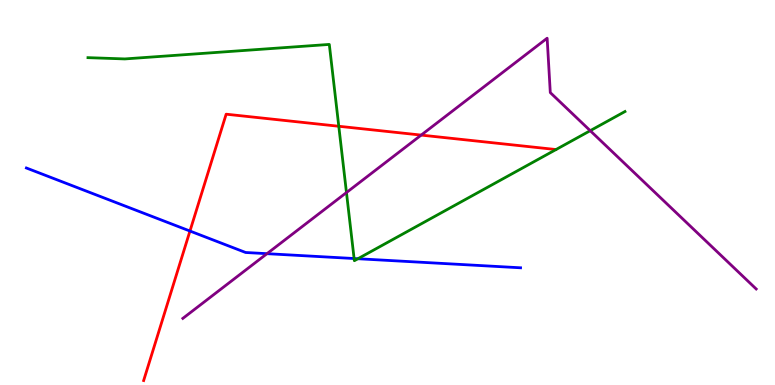[{'lines': ['blue', 'red'], 'intersections': [{'x': 2.45, 'y': 4.0}]}, {'lines': ['green', 'red'], 'intersections': [{'x': 4.37, 'y': 6.72}]}, {'lines': ['purple', 'red'], 'intersections': [{'x': 5.43, 'y': 6.49}]}, {'lines': ['blue', 'green'], 'intersections': [{'x': 4.57, 'y': 3.29}, {'x': 4.62, 'y': 3.28}]}, {'lines': ['blue', 'purple'], 'intersections': [{'x': 3.44, 'y': 3.41}]}, {'lines': ['green', 'purple'], 'intersections': [{'x': 4.47, 'y': 5.0}, {'x': 7.62, 'y': 6.61}]}]